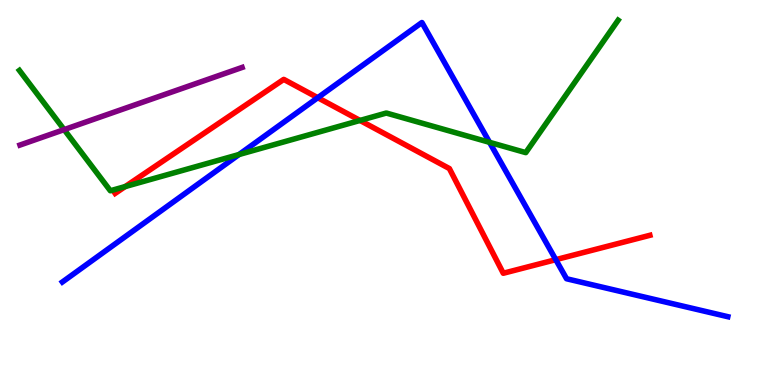[{'lines': ['blue', 'red'], 'intersections': [{'x': 4.1, 'y': 7.46}, {'x': 7.17, 'y': 3.26}]}, {'lines': ['green', 'red'], 'intersections': [{'x': 1.62, 'y': 5.15}, {'x': 4.65, 'y': 6.87}]}, {'lines': ['purple', 'red'], 'intersections': []}, {'lines': ['blue', 'green'], 'intersections': [{'x': 3.08, 'y': 5.99}, {'x': 6.32, 'y': 6.3}]}, {'lines': ['blue', 'purple'], 'intersections': []}, {'lines': ['green', 'purple'], 'intersections': [{'x': 0.828, 'y': 6.63}]}]